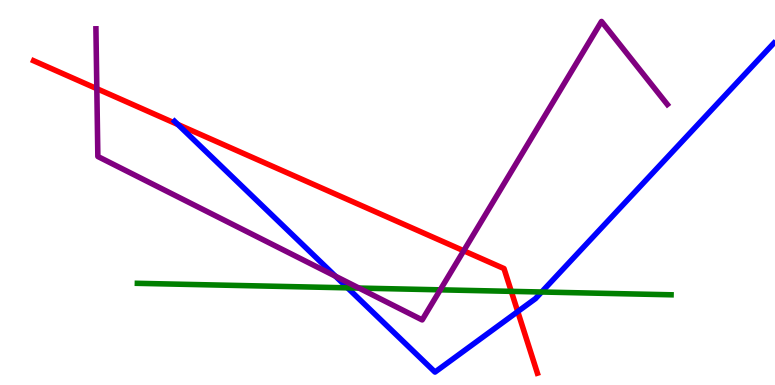[{'lines': ['blue', 'red'], 'intersections': [{'x': 2.3, 'y': 6.77}, {'x': 6.68, 'y': 1.91}]}, {'lines': ['green', 'red'], 'intersections': [{'x': 6.6, 'y': 2.43}]}, {'lines': ['purple', 'red'], 'intersections': [{'x': 1.25, 'y': 7.7}, {'x': 5.98, 'y': 3.49}]}, {'lines': ['blue', 'green'], 'intersections': [{'x': 4.48, 'y': 2.52}, {'x': 6.99, 'y': 2.42}]}, {'lines': ['blue', 'purple'], 'intersections': [{'x': 4.33, 'y': 2.83}]}, {'lines': ['green', 'purple'], 'intersections': [{'x': 4.63, 'y': 2.52}, {'x': 5.68, 'y': 2.47}]}]